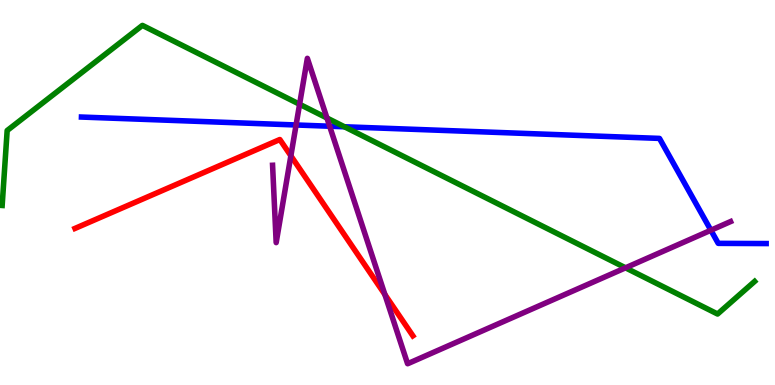[{'lines': ['blue', 'red'], 'intersections': []}, {'lines': ['green', 'red'], 'intersections': []}, {'lines': ['purple', 'red'], 'intersections': [{'x': 3.75, 'y': 5.95}, {'x': 4.97, 'y': 2.35}]}, {'lines': ['blue', 'green'], 'intersections': [{'x': 4.44, 'y': 6.71}]}, {'lines': ['blue', 'purple'], 'intersections': [{'x': 3.82, 'y': 6.75}, {'x': 4.25, 'y': 6.72}, {'x': 9.17, 'y': 4.02}]}, {'lines': ['green', 'purple'], 'intersections': [{'x': 3.87, 'y': 7.29}, {'x': 4.22, 'y': 6.94}, {'x': 8.07, 'y': 3.04}]}]